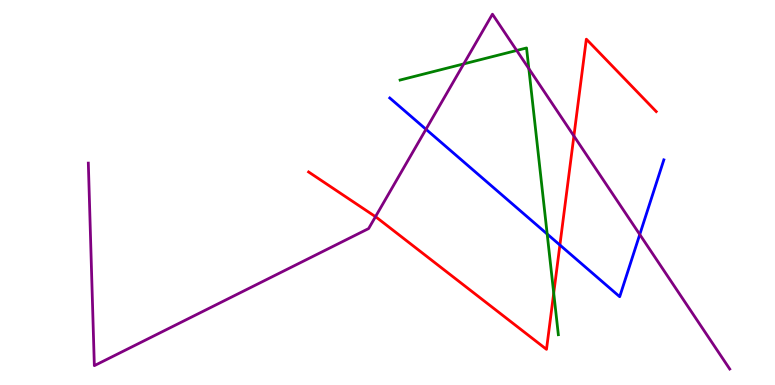[{'lines': ['blue', 'red'], 'intersections': [{'x': 7.22, 'y': 3.64}]}, {'lines': ['green', 'red'], 'intersections': [{'x': 7.14, 'y': 2.39}]}, {'lines': ['purple', 'red'], 'intersections': [{'x': 4.85, 'y': 4.37}, {'x': 7.41, 'y': 6.47}]}, {'lines': ['blue', 'green'], 'intersections': [{'x': 7.06, 'y': 3.92}]}, {'lines': ['blue', 'purple'], 'intersections': [{'x': 5.5, 'y': 6.64}, {'x': 8.25, 'y': 3.91}]}, {'lines': ['green', 'purple'], 'intersections': [{'x': 5.98, 'y': 8.34}, {'x': 6.67, 'y': 8.69}, {'x': 6.82, 'y': 8.22}]}]